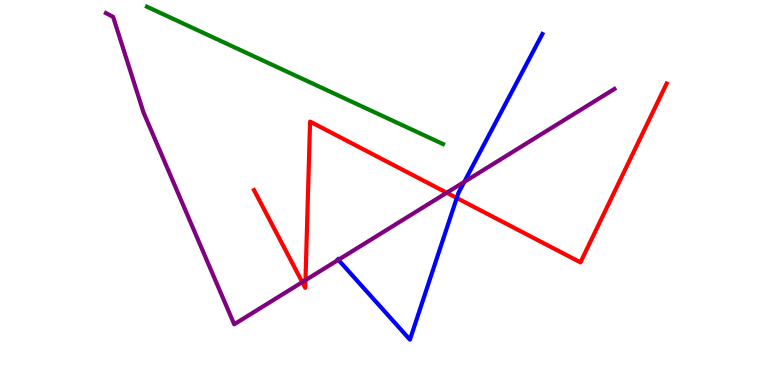[{'lines': ['blue', 'red'], 'intersections': [{'x': 5.89, 'y': 4.86}]}, {'lines': ['green', 'red'], 'intersections': []}, {'lines': ['purple', 'red'], 'intersections': [{'x': 3.9, 'y': 2.67}, {'x': 3.94, 'y': 2.72}, {'x': 5.76, 'y': 4.99}]}, {'lines': ['blue', 'green'], 'intersections': []}, {'lines': ['blue', 'purple'], 'intersections': [{'x': 4.37, 'y': 3.25}, {'x': 5.99, 'y': 5.28}]}, {'lines': ['green', 'purple'], 'intersections': []}]